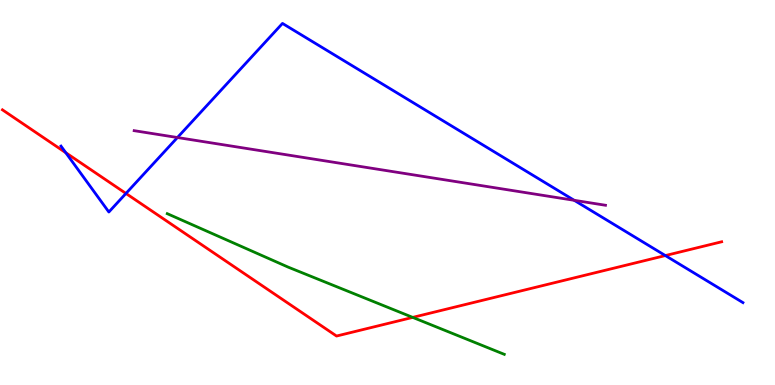[{'lines': ['blue', 'red'], 'intersections': [{'x': 0.849, 'y': 6.03}, {'x': 1.63, 'y': 4.98}, {'x': 8.59, 'y': 3.36}]}, {'lines': ['green', 'red'], 'intersections': [{'x': 5.33, 'y': 1.76}]}, {'lines': ['purple', 'red'], 'intersections': []}, {'lines': ['blue', 'green'], 'intersections': []}, {'lines': ['blue', 'purple'], 'intersections': [{'x': 2.29, 'y': 6.43}, {'x': 7.41, 'y': 4.8}]}, {'lines': ['green', 'purple'], 'intersections': []}]